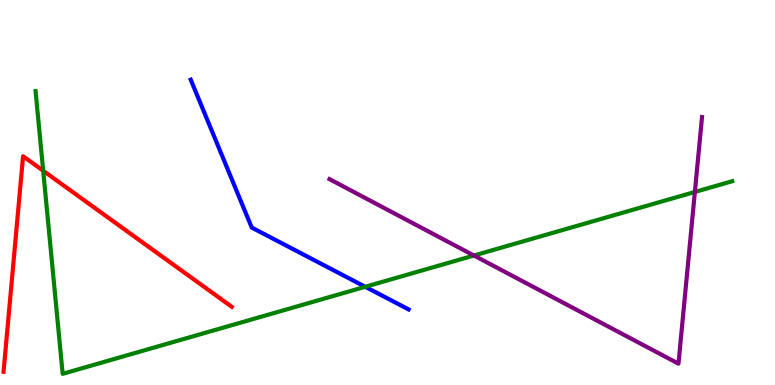[{'lines': ['blue', 'red'], 'intersections': []}, {'lines': ['green', 'red'], 'intersections': [{'x': 0.557, 'y': 5.56}]}, {'lines': ['purple', 'red'], 'intersections': []}, {'lines': ['blue', 'green'], 'intersections': [{'x': 4.71, 'y': 2.55}]}, {'lines': ['blue', 'purple'], 'intersections': []}, {'lines': ['green', 'purple'], 'intersections': [{'x': 6.12, 'y': 3.36}, {'x': 8.97, 'y': 5.01}]}]